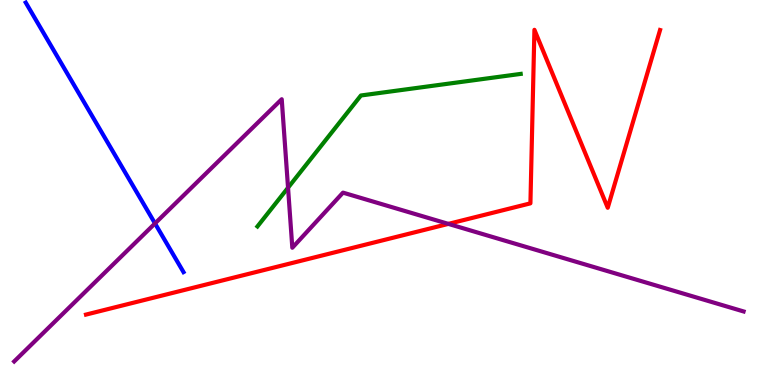[{'lines': ['blue', 'red'], 'intersections': []}, {'lines': ['green', 'red'], 'intersections': []}, {'lines': ['purple', 'red'], 'intersections': [{'x': 5.79, 'y': 4.18}]}, {'lines': ['blue', 'green'], 'intersections': []}, {'lines': ['blue', 'purple'], 'intersections': [{'x': 2.0, 'y': 4.2}]}, {'lines': ['green', 'purple'], 'intersections': [{'x': 3.72, 'y': 5.12}]}]